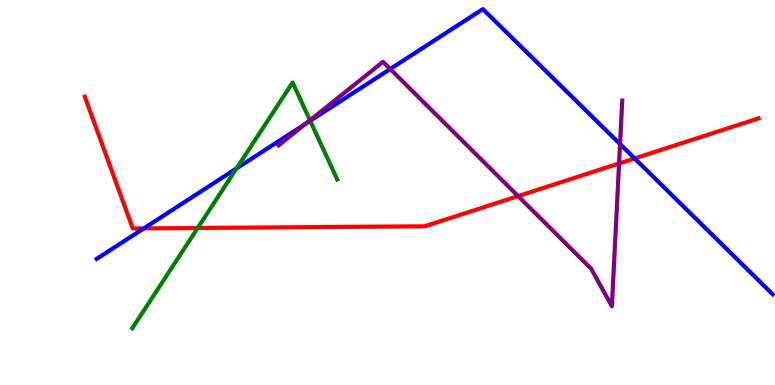[{'lines': ['blue', 'red'], 'intersections': [{'x': 1.86, 'y': 4.07}, {'x': 8.19, 'y': 5.88}]}, {'lines': ['green', 'red'], 'intersections': [{'x': 2.55, 'y': 4.08}]}, {'lines': ['purple', 'red'], 'intersections': [{'x': 6.69, 'y': 4.91}, {'x': 7.99, 'y': 5.75}]}, {'lines': ['blue', 'green'], 'intersections': [{'x': 3.05, 'y': 5.63}, {'x': 4.0, 'y': 6.86}]}, {'lines': ['blue', 'purple'], 'intersections': [{'x': 3.94, 'y': 6.78}, {'x': 5.04, 'y': 8.21}, {'x': 8.0, 'y': 6.26}]}, {'lines': ['green', 'purple'], 'intersections': [{'x': 4.0, 'y': 6.88}]}]